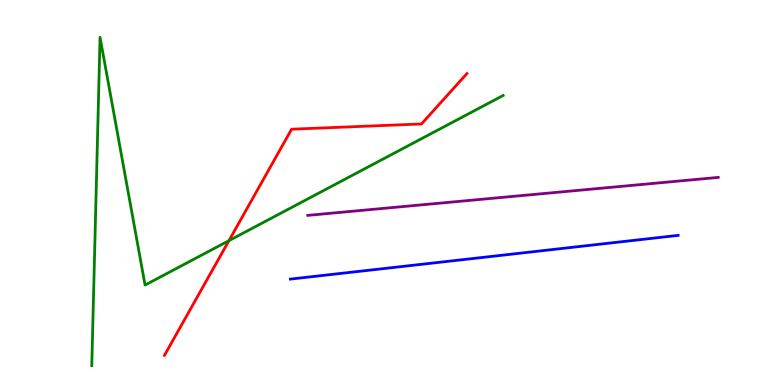[{'lines': ['blue', 'red'], 'intersections': []}, {'lines': ['green', 'red'], 'intersections': [{'x': 2.95, 'y': 3.75}]}, {'lines': ['purple', 'red'], 'intersections': []}, {'lines': ['blue', 'green'], 'intersections': []}, {'lines': ['blue', 'purple'], 'intersections': []}, {'lines': ['green', 'purple'], 'intersections': []}]